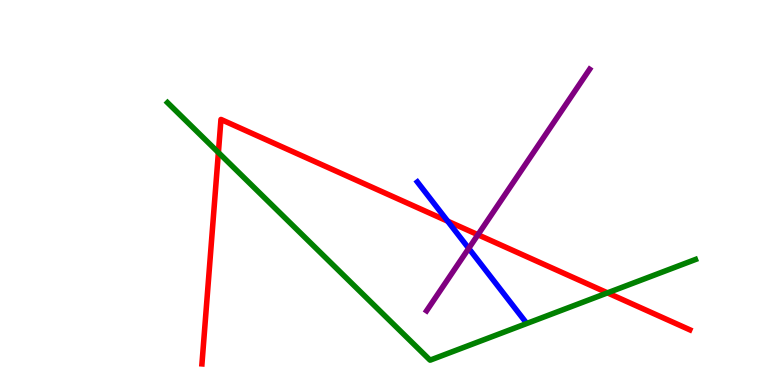[{'lines': ['blue', 'red'], 'intersections': [{'x': 5.78, 'y': 4.25}]}, {'lines': ['green', 'red'], 'intersections': [{'x': 2.82, 'y': 6.04}, {'x': 7.84, 'y': 2.39}]}, {'lines': ['purple', 'red'], 'intersections': [{'x': 6.17, 'y': 3.9}]}, {'lines': ['blue', 'green'], 'intersections': []}, {'lines': ['blue', 'purple'], 'intersections': [{'x': 6.05, 'y': 3.55}]}, {'lines': ['green', 'purple'], 'intersections': []}]